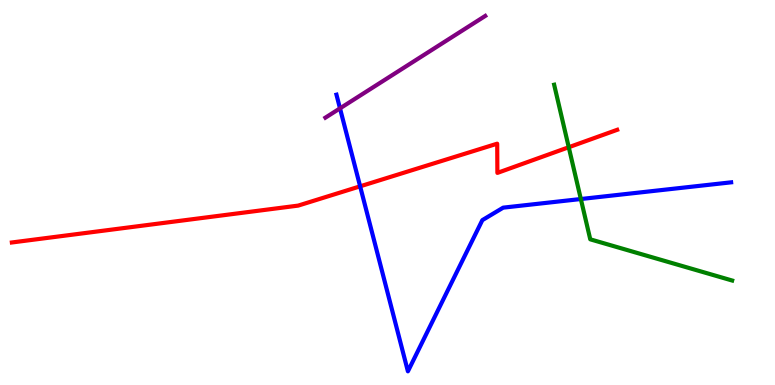[{'lines': ['blue', 'red'], 'intersections': [{'x': 4.65, 'y': 5.16}]}, {'lines': ['green', 'red'], 'intersections': [{'x': 7.34, 'y': 6.18}]}, {'lines': ['purple', 'red'], 'intersections': []}, {'lines': ['blue', 'green'], 'intersections': [{'x': 7.49, 'y': 4.83}]}, {'lines': ['blue', 'purple'], 'intersections': [{'x': 4.39, 'y': 7.19}]}, {'lines': ['green', 'purple'], 'intersections': []}]